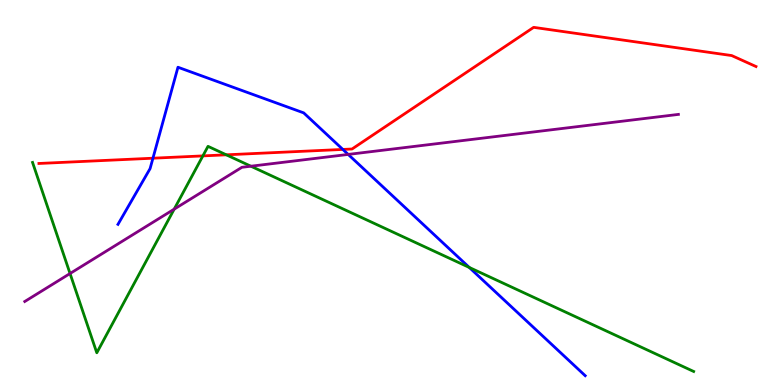[{'lines': ['blue', 'red'], 'intersections': [{'x': 1.97, 'y': 5.89}, {'x': 4.42, 'y': 6.12}]}, {'lines': ['green', 'red'], 'intersections': [{'x': 2.62, 'y': 5.95}, {'x': 2.92, 'y': 5.98}]}, {'lines': ['purple', 'red'], 'intersections': []}, {'lines': ['blue', 'green'], 'intersections': [{'x': 6.05, 'y': 3.05}]}, {'lines': ['blue', 'purple'], 'intersections': [{'x': 4.49, 'y': 5.99}]}, {'lines': ['green', 'purple'], 'intersections': [{'x': 0.904, 'y': 2.9}, {'x': 2.25, 'y': 4.57}, {'x': 3.24, 'y': 5.68}]}]